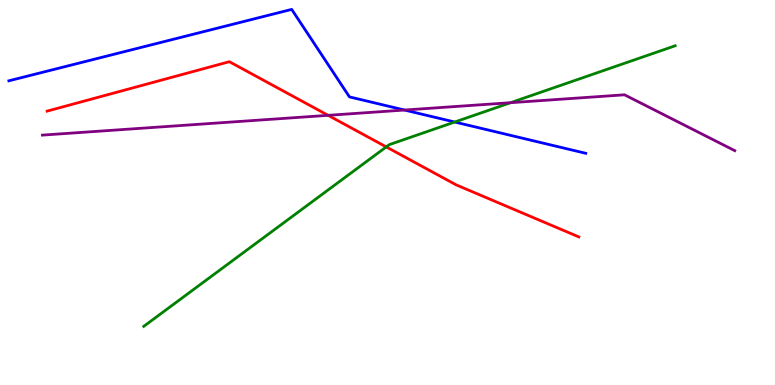[{'lines': ['blue', 'red'], 'intersections': []}, {'lines': ['green', 'red'], 'intersections': [{'x': 4.98, 'y': 6.18}]}, {'lines': ['purple', 'red'], 'intersections': [{'x': 4.23, 'y': 7.0}]}, {'lines': ['blue', 'green'], 'intersections': [{'x': 5.87, 'y': 6.83}]}, {'lines': ['blue', 'purple'], 'intersections': [{'x': 5.22, 'y': 7.14}]}, {'lines': ['green', 'purple'], 'intersections': [{'x': 6.59, 'y': 7.33}]}]